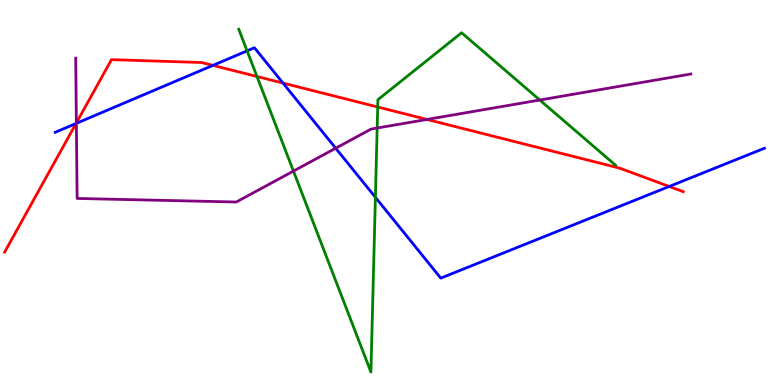[{'lines': ['blue', 'red'], 'intersections': [{'x': 0.981, 'y': 6.79}, {'x': 2.75, 'y': 8.3}, {'x': 3.65, 'y': 7.84}, {'x': 8.63, 'y': 5.16}]}, {'lines': ['green', 'red'], 'intersections': [{'x': 3.32, 'y': 8.01}, {'x': 4.87, 'y': 7.22}]}, {'lines': ['purple', 'red'], 'intersections': [{'x': 0.985, 'y': 6.81}, {'x': 5.51, 'y': 6.9}]}, {'lines': ['blue', 'green'], 'intersections': [{'x': 3.19, 'y': 8.68}, {'x': 4.84, 'y': 4.88}]}, {'lines': ['blue', 'purple'], 'intersections': [{'x': 0.985, 'y': 6.8}, {'x': 4.33, 'y': 6.15}]}, {'lines': ['green', 'purple'], 'intersections': [{'x': 3.79, 'y': 5.56}, {'x': 4.87, 'y': 6.67}, {'x': 6.96, 'y': 7.4}]}]